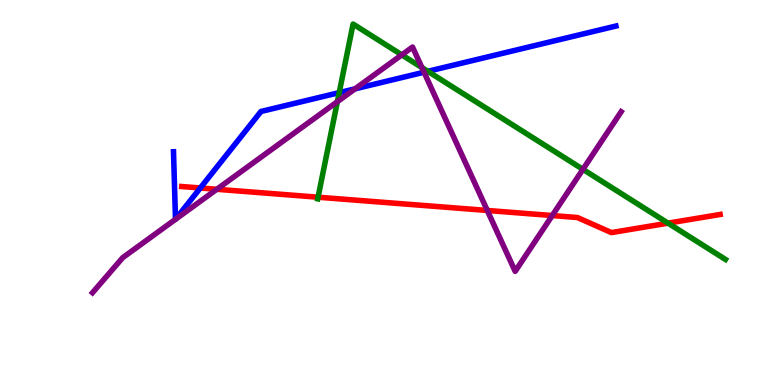[{'lines': ['blue', 'red'], 'intersections': [{'x': 2.58, 'y': 5.12}]}, {'lines': ['green', 'red'], 'intersections': [{'x': 4.1, 'y': 4.88}, {'x': 8.62, 'y': 4.2}]}, {'lines': ['purple', 'red'], 'intersections': [{'x': 2.8, 'y': 5.08}, {'x': 6.29, 'y': 4.53}, {'x': 7.13, 'y': 4.4}]}, {'lines': ['blue', 'green'], 'intersections': [{'x': 4.38, 'y': 7.59}, {'x': 5.52, 'y': 8.15}]}, {'lines': ['blue', 'purple'], 'intersections': [{'x': 4.58, 'y': 7.69}, {'x': 5.47, 'y': 8.12}]}, {'lines': ['green', 'purple'], 'intersections': [{'x': 4.35, 'y': 7.36}, {'x': 5.18, 'y': 8.57}, {'x': 5.44, 'y': 8.24}, {'x': 7.52, 'y': 5.6}]}]